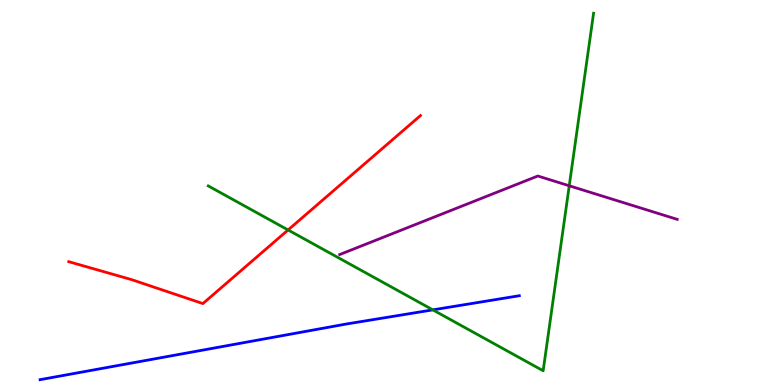[{'lines': ['blue', 'red'], 'intersections': []}, {'lines': ['green', 'red'], 'intersections': [{'x': 3.72, 'y': 4.03}]}, {'lines': ['purple', 'red'], 'intersections': []}, {'lines': ['blue', 'green'], 'intersections': [{'x': 5.58, 'y': 1.95}]}, {'lines': ['blue', 'purple'], 'intersections': []}, {'lines': ['green', 'purple'], 'intersections': [{'x': 7.35, 'y': 5.17}]}]